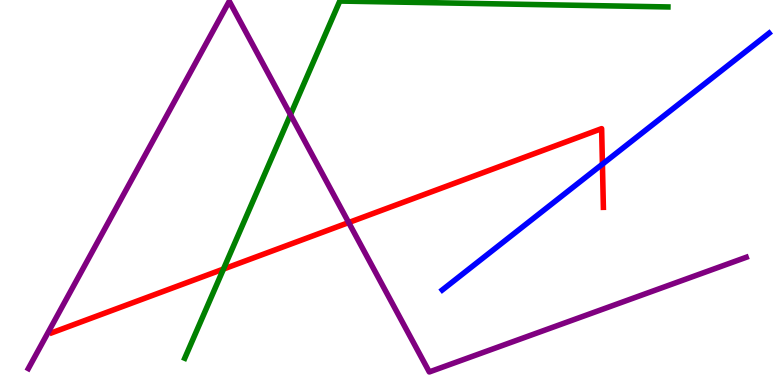[{'lines': ['blue', 'red'], 'intersections': [{'x': 7.77, 'y': 5.74}]}, {'lines': ['green', 'red'], 'intersections': [{'x': 2.88, 'y': 3.01}]}, {'lines': ['purple', 'red'], 'intersections': [{'x': 4.5, 'y': 4.22}]}, {'lines': ['blue', 'green'], 'intersections': []}, {'lines': ['blue', 'purple'], 'intersections': []}, {'lines': ['green', 'purple'], 'intersections': [{'x': 3.75, 'y': 7.02}]}]